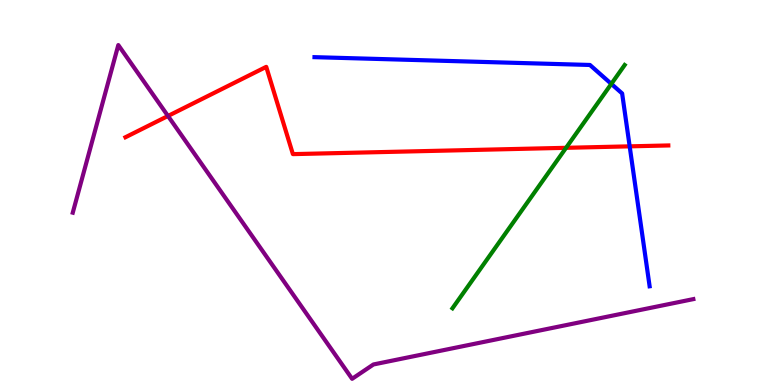[{'lines': ['blue', 'red'], 'intersections': [{'x': 8.12, 'y': 6.2}]}, {'lines': ['green', 'red'], 'intersections': [{'x': 7.3, 'y': 6.16}]}, {'lines': ['purple', 'red'], 'intersections': [{'x': 2.17, 'y': 6.99}]}, {'lines': ['blue', 'green'], 'intersections': [{'x': 7.89, 'y': 7.82}]}, {'lines': ['blue', 'purple'], 'intersections': []}, {'lines': ['green', 'purple'], 'intersections': []}]